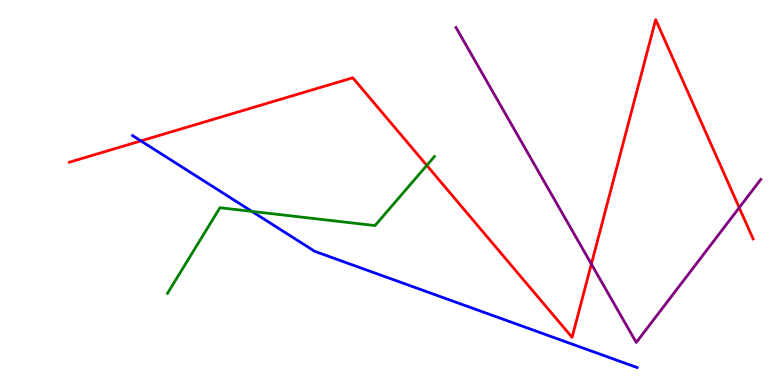[{'lines': ['blue', 'red'], 'intersections': [{'x': 1.82, 'y': 6.34}]}, {'lines': ['green', 'red'], 'intersections': [{'x': 5.51, 'y': 5.7}]}, {'lines': ['purple', 'red'], 'intersections': [{'x': 7.63, 'y': 3.14}, {'x': 9.54, 'y': 4.61}]}, {'lines': ['blue', 'green'], 'intersections': [{'x': 3.25, 'y': 4.51}]}, {'lines': ['blue', 'purple'], 'intersections': []}, {'lines': ['green', 'purple'], 'intersections': []}]